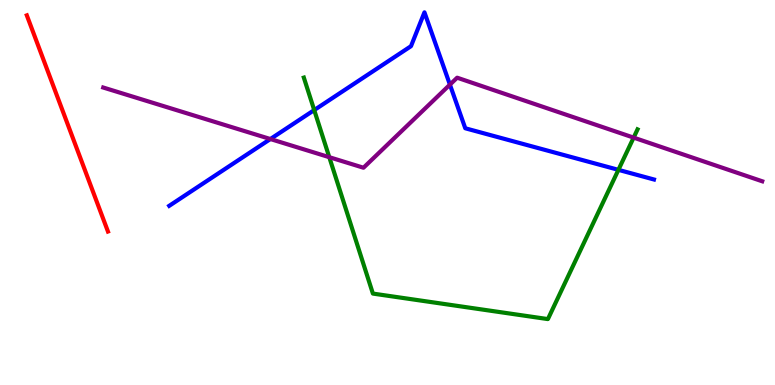[{'lines': ['blue', 'red'], 'intersections': []}, {'lines': ['green', 'red'], 'intersections': []}, {'lines': ['purple', 'red'], 'intersections': []}, {'lines': ['blue', 'green'], 'intersections': [{'x': 4.05, 'y': 7.14}, {'x': 7.98, 'y': 5.59}]}, {'lines': ['blue', 'purple'], 'intersections': [{'x': 3.49, 'y': 6.39}, {'x': 5.81, 'y': 7.8}]}, {'lines': ['green', 'purple'], 'intersections': [{'x': 4.25, 'y': 5.92}, {'x': 8.18, 'y': 6.43}]}]